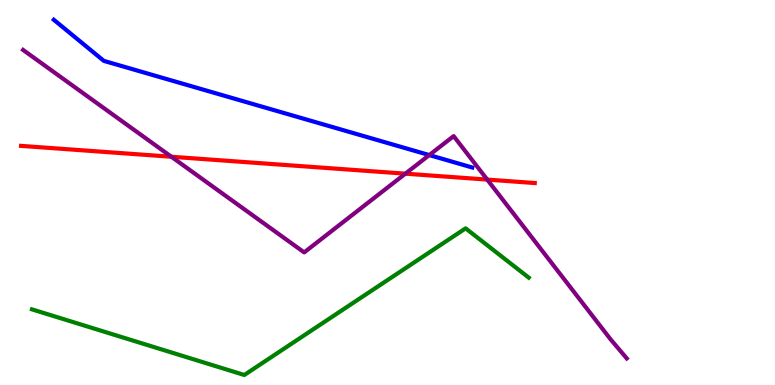[{'lines': ['blue', 'red'], 'intersections': []}, {'lines': ['green', 'red'], 'intersections': []}, {'lines': ['purple', 'red'], 'intersections': [{'x': 2.21, 'y': 5.93}, {'x': 5.23, 'y': 5.49}, {'x': 6.29, 'y': 5.34}]}, {'lines': ['blue', 'green'], 'intersections': []}, {'lines': ['blue', 'purple'], 'intersections': [{'x': 5.54, 'y': 5.97}]}, {'lines': ['green', 'purple'], 'intersections': []}]